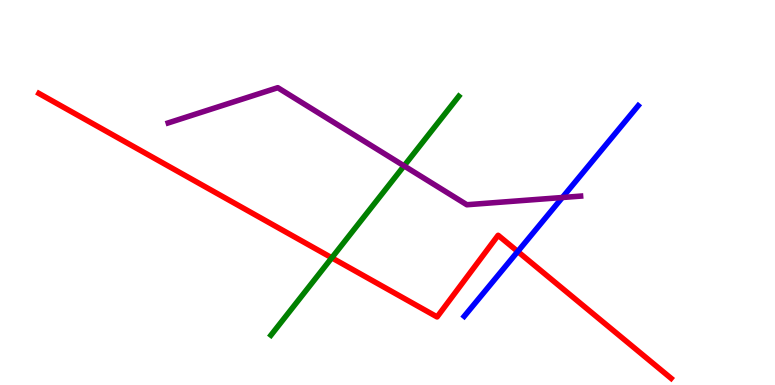[{'lines': ['blue', 'red'], 'intersections': [{'x': 6.68, 'y': 3.47}]}, {'lines': ['green', 'red'], 'intersections': [{'x': 4.28, 'y': 3.3}]}, {'lines': ['purple', 'red'], 'intersections': []}, {'lines': ['blue', 'green'], 'intersections': []}, {'lines': ['blue', 'purple'], 'intersections': [{'x': 7.26, 'y': 4.87}]}, {'lines': ['green', 'purple'], 'intersections': [{'x': 5.21, 'y': 5.69}]}]